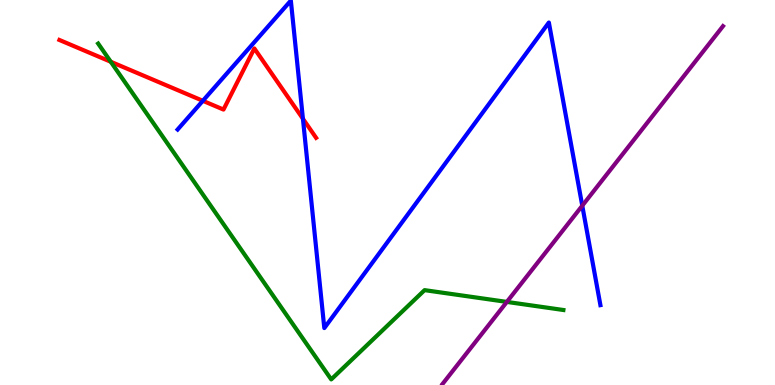[{'lines': ['blue', 'red'], 'intersections': [{'x': 2.62, 'y': 7.38}, {'x': 3.91, 'y': 6.92}]}, {'lines': ['green', 'red'], 'intersections': [{'x': 1.43, 'y': 8.4}]}, {'lines': ['purple', 'red'], 'intersections': []}, {'lines': ['blue', 'green'], 'intersections': []}, {'lines': ['blue', 'purple'], 'intersections': [{'x': 7.51, 'y': 4.66}]}, {'lines': ['green', 'purple'], 'intersections': [{'x': 6.54, 'y': 2.16}]}]